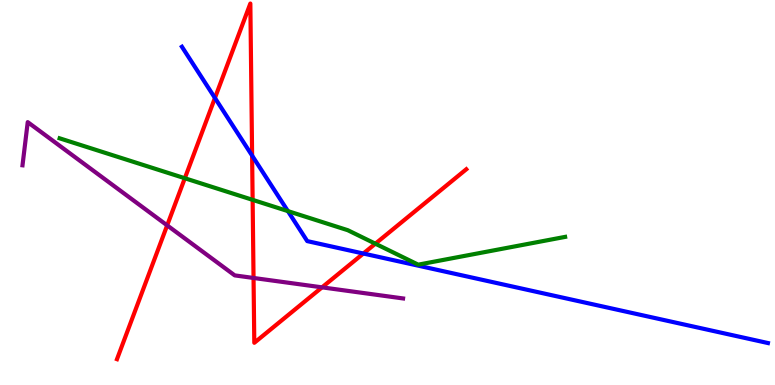[{'lines': ['blue', 'red'], 'intersections': [{'x': 2.77, 'y': 7.46}, {'x': 3.25, 'y': 5.96}, {'x': 4.69, 'y': 3.41}]}, {'lines': ['green', 'red'], 'intersections': [{'x': 2.38, 'y': 5.37}, {'x': 3.26, 'y': 4.81}, {'x': 4.84, 'y': 3.67}]}, {'lines': ['purple', 'red'], 'intersections': [{'x': 2.16, 'y': 4.15}, {'x': 3.27, 'y': 2.78}, {'x': 4.16, 'y': 2.54}]}, {'lines': ['blue', 'green'], 'intersections': [{'x': 3.71, 'y': 4.52}]}, {'lines': ['blue', 'purple'], 'intersections': []}, {'lines': ['green', 'purple'], 'intersections': []}]